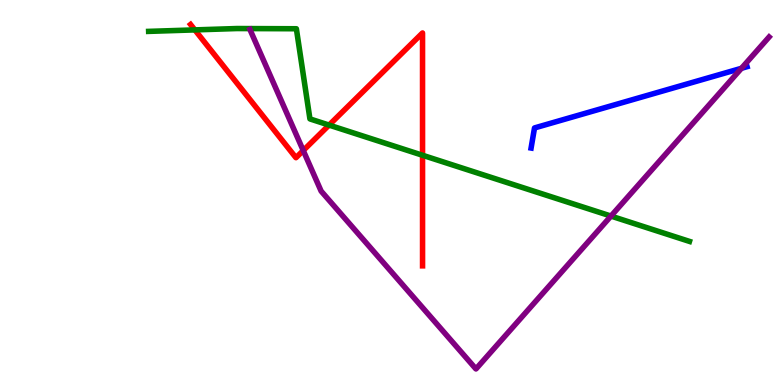[{'lines': ['blue', 'red'], 'intersections': []}, {'lines': ['green', 'red'], 'intersections': [{'x': 2.51, 'y': 9.22}, {'x': 4.25, 'y': 6.75}, {'x': 5.45, 'y': 5.97}]}, {'lines': ['purple', 'red'], 'intersections': [{'x': 3.91, 'y': 6.09}]}, {'lines': ['blue', 'green'], 'intersections': []}, {'lines': ['blue', 'purple'], 'intersections': [{'x': 9.57, 'y': 8.23}]}, {'lines': ['green', 'purple'], 'intersections': [{'x': 7.88, 'y': 4.39}]}]